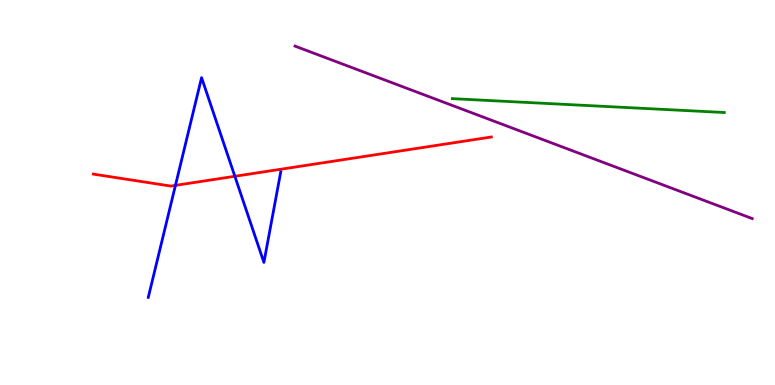[{'lines': ['blue', 'red'], 'intersections': [{'x': 2.26, 'y': 5.18}, {'x': 3.03, 'y': 5.42}]}, {'lines': ['green', 'red'], 'intersections': []}, {'lines': ['purple', 'red'], 'intersections': []}, {'lines': ['blue', 'green'], 'intersections': []}, {'lines': ['blue', 'purple'], 'intersections': []}, {'lines': ['green', 'purple'], 'intersections': []}]